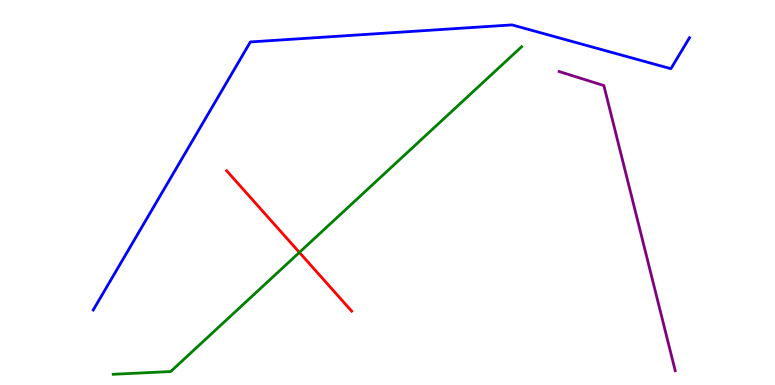[{'lines': ['blue', 'red'], 'intersections': []}, {'lines': ['green', 'red'], 'intersections': [{'x': 3.86, 'y': 3.44}]}, {'lines': ['purple', 'red'], 'intersections': []}, {'lines': ['blue', 'green'], 'intersections': []}, {'lines': ['blue', 'purple'], 'intersections': []}, {'lines': ['green', 'purple'], 'intersections': []}]